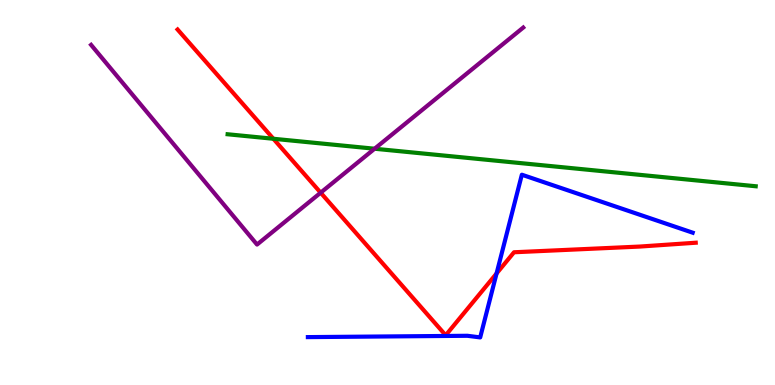[{'lines': ['blue', 'red'], 'intersections': [{'x': 6.41, 'y': 2.9}]}, {'lines': ['green', 'red'], 'intersections': [{'x': 3.53, 'y': 6.4}]}, {'lines': ['purple', 'red'], 'intersections': [{'x': 4.14, 'y': 4.99}]}, {'lines': ['blue', 'green'], 'intersections': []}, {'lines': ['blue', 'purple'], 'intersections': []}, {'lines': ['green', 'purple'], 'intersections': [{'x': 4.83, 'y': 6.14}]}]